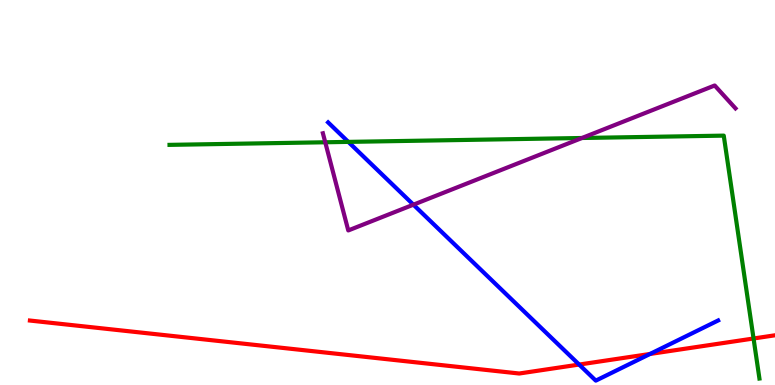[{'lines': ['blue', 'red'], 'intersections': [{'x': 7.47, 'y': 0.531}, {'x': 8.39, 'y': 0.806}]}, {'lines': ['green', 'red'], 'intersections': [{'x': 9.72, 'y': 1.21}]}, {'lines': ['purple', 'red'], 'intersections': []}, {'lines': ['blue', 'green'], 'intersections': [{'x': 4.49, 'y': 6.31}]}, {'lines': ['blue', 'purple'], 'intersections': [{'x': 5.33, 'y': 4.68}]}, {'lines': ['green', 'purple'], 'intersections': [{'x': 4.2, 'y': 6.3}, {'x': 7.51, 'y': 6.42}]}]